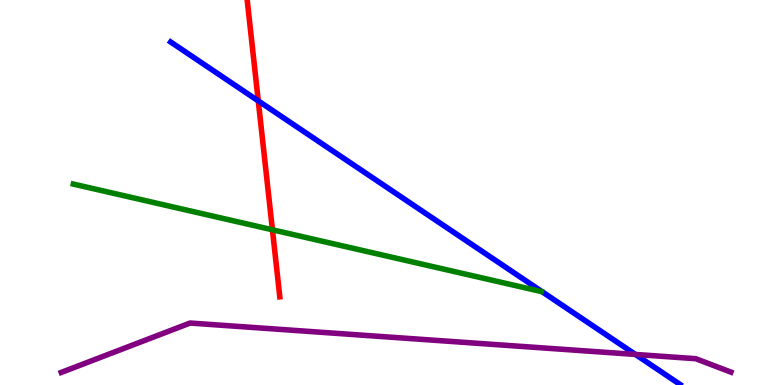[{'lines': ['blue', 'red'], 'intersections': [{'x': 3.33, 'y': 7.38}]}, {'lines': ['green', 'red'], 'intersections': [{'x': 3.52, 'y': 4.03}]}, {'lines': ['purple', 'red'], 'intersections': []}, {'lines': ['blue', 'green'], 'intersections': []}, {'lines': ['blue', 'purple'], 'intersections': [{'x': 8.2, 'y': 0.794}]}, {'lines': ['green', 'purple'], 'intersections': []}]